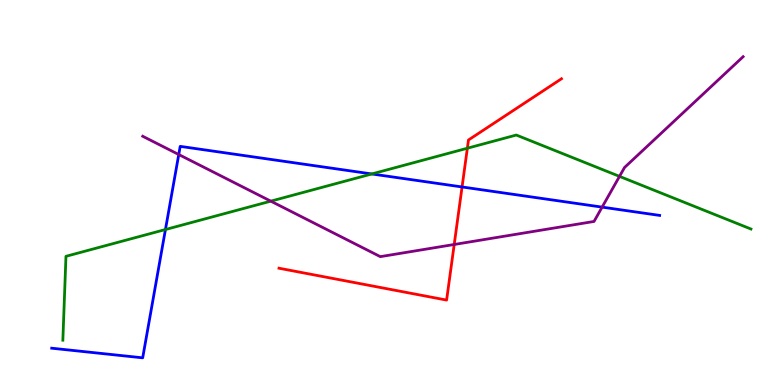[{'lines': ['blue', 'red'], 'intersections': [{'x': 5.96, 'y': 5.14}]}, {'lines': ['green', 'red'], 'intersections': [{'x': 6.03, 'y': 6.15}]}, {'lines': ['purple', 'red'], 'intersections': [{'x': 5.86, 'y': 3.65}]}, {'lines': ['blue', 'green'], 'intersections': [{'x': 2.13, 'y': 4.04}, {'x': 4.8, 'y': 5.48}]}, {'lines': ['blue', 'purple'], 'intersections': [{'x': 2.31, 'y': 5.99}, {'x': 7.77, 'y': 4.62}]}, {'lines': ['green', 'purple'], 'intersections': [{'x': 3.49, 'y': 4.78}, {'x': 7.99, 'y': 5.42}]}]